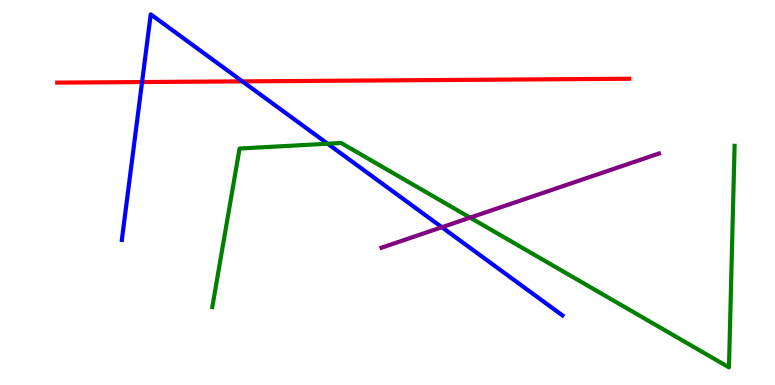[{'lines': ['blue', 'red'], 'intersections': [{'x': 1.83, 'y': 7.87}, {'x': 3.13, 'y': 7.89}]}, {'lines': ['green', 'red'], 'intersections': []}, {'lines': ['purple', 'red'], 'intersections': []}, {'lines': ['blue', 'green'], 'intersections': [{'x': 4.23, 'y': 6.27}]}, {'lines': ['blue', 'purple'], 'intersections': [{'x': 5.7, 'y': 4.1}]}, {'lines': ['green', 'purple'], 'intersections': [{'x': 6.07, 'y': 4.35}]}]